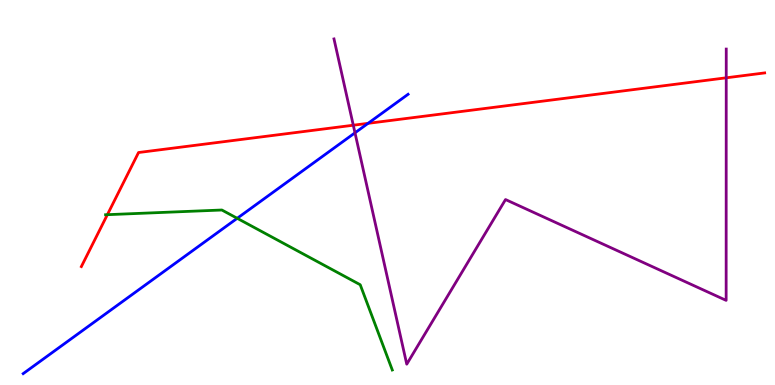[{'lines': ['blue', 'red'], 'intersections': [{'x': 4.75, 'y': 6.8}]}, {'lines': ['green', 'red'], 'intersections': [{'x': 1.39, 'y': 4.42}]}, {'lines': ['purple', 'red'], 'intersections': [{'x': 4.56, 'y': 6.75}, {'x': 9.37, 'y': 7.98}]}, {'lines': ['blue', 'green'], 'intersections': [{'x': 3.06, 'y': 4.33}]}, {'lines': ['blue', 'purple'], 'intersections': [{'x': 4.58, 'y': 6.55}]}, {'lines': ['green', 'purple'], 'intersections': []}]